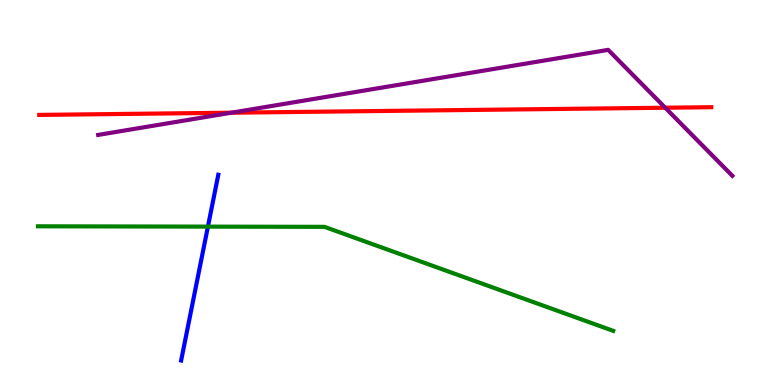[{'lines': ['blue', 'red'], 'intersections': []}, {'lines': ['green', 'red'], 'intersections': []}, {'lines': ['purple', 'red'], 'intersections': [{'x': 2.99, 'y': 7.07}, {'x': 8.58, 'y': 7.2}]}, {'lines': ['blue', 'green'], 'intersections': [{'x': 2.68, 'y': 4.11}]}, {'lines': ['blue', 'purple'], 'intersections': []}, {'lines': ['green', 'purple'], 'intersections': []}]